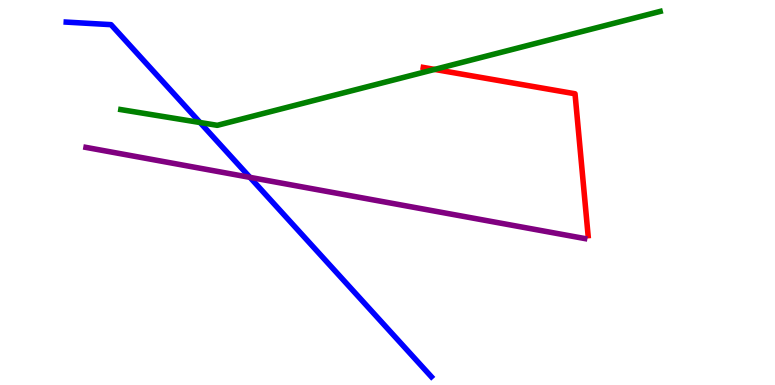[{'lines': ['blue', 'red'], 'intersections': []}, {'lines': ['green', 'red'], 'intersections': [{'x': 5.61, 'y': 8.2}]}, {'lines': ['purple', 'red'], 'intersections': []}, {'lines': ['blue', 'green'], 'intersections': [{'x': 2.58, 'y': 6.82}]}, {'lines': ['blue', 'purple'], 'intersections': [{'x': 3.23, 'y': 5.39}]}, {'lines': ['green', 'purple'], 'intersections': []}]